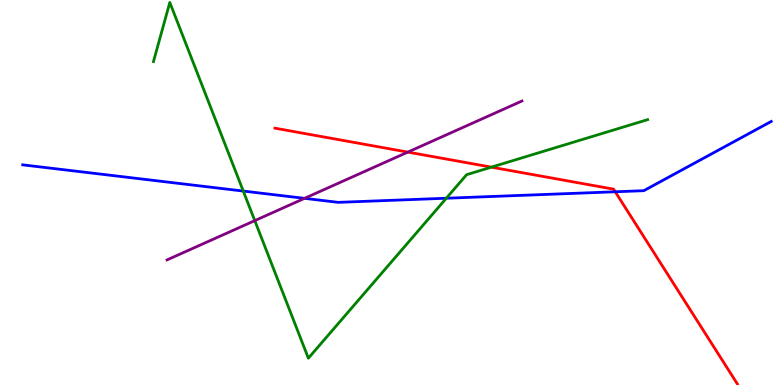[{'lines': ['blue', 'red'], 'intersections': [{'x': 7.94, 'y': 5.02}]}, {'lines': ['green', 'red'], 'intersections': [{'x': 6.34, 'y': 5.66}]}, {'lines': ['purple', 'red'], 'intersections': [{'x': 5.26, 'y': 6.05}]}, {'lines': ['blue', 'green'], 'intersections': [{'x': 3.14, 'y': 5.04}, {'x': 5.76, 'y': 4.85}]}, {'lines': ['blue', 'purple'], 'intersections': [{'x': 3.93, 'y': 4.85}]}, {'lines': ['green', 'purple'], 'intersections': [{'x': 3.29, 'y': 4.27}]}]